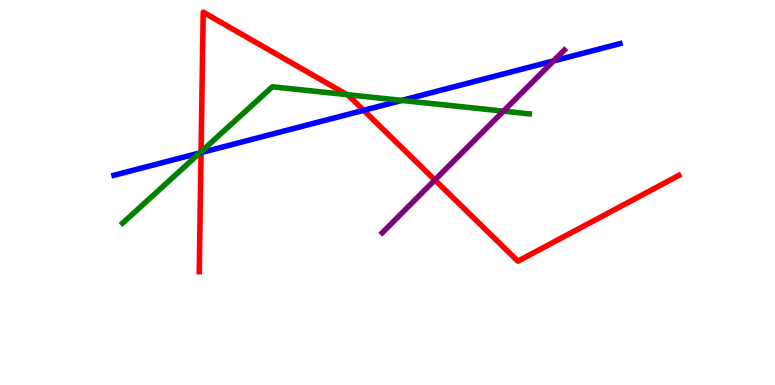[{'lines': ['blue', 'red'], 'intersections': [{'x': 2.59, 'y': 6.04}, {'x': 4.69, 'y': 7.13}]}, {'lines': ['green', 'red'], 'intersections': [{'x': 2.59, 'y': 6.06}, {'x': 4.48, 'y': 7.54}]}, {'lines': ['purple', 'red'], 'intersections': [{'x': 5.61, 'y': 5.33}]}, {'lines': ['blue', 'green'], 'intersections': [{'x': 2.58, 'y': 6.03}, {'x': 5.18, 'y': 7.39}]}, {'lines': ['blue', 'purple'], 'intersections': [{'x': 7.14, 'y': 8.42}]}, {'lines': ['green', 'purple'], 'intersections': [{'x': 6.5, 'y': 7.11}]}]